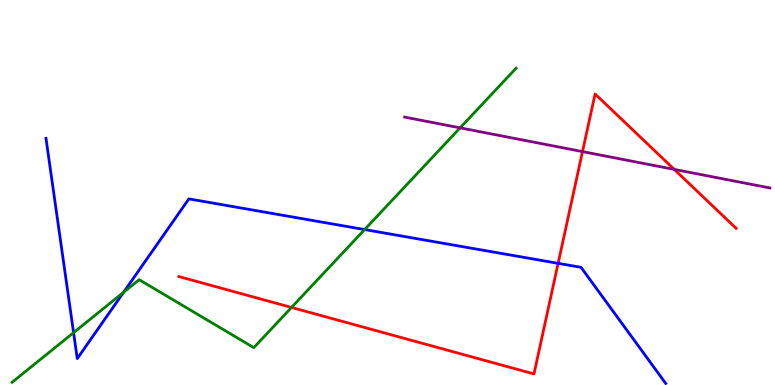[{'lines': ['blue', 'red'], 'intersections': [{'x': 7.2, 'y': 3.16}]}, {'lines': ['green', 'red'], 'intersections': [{'x': 3.76, 'y': 2.01}]}, {'lines': ['purple', 'red'], 'intersections': [{'x': 7.52, 'y': 6.06}, {'x': 8.7, 'y': 5.6}]}, {'lines': ['blue', 'green'], 'intersections': [{'x': 0.949, 'y': 1.36}, {'x': 1.6, 'y': 2.41}, {'x': 4.7, 'y': 4.04}]}, {'lines': ['blue', 'purple'], 'intersections': []}, {'lines': ['green', 'purple'], 'intersections': [{'x': 5.94, 'y': 6.68}]}]